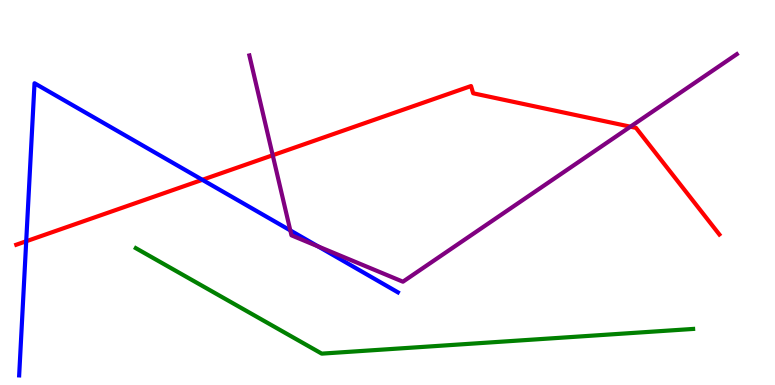[{'lines': ['blue', 'red'], 'intersections': [{'x': 0.338, 'y': 3.73}, {'x': 2.61, 'y': 5.33}]}, {'lines': ['green', 'red'], 'intersections': []}, {'lines': ['purple', 'red'], 'intersections': [{'x': 3.52, 'y': 5.97}, {'x': 8.13, 'y': 6.71}]}, {'lines': ['blue', 'green'], 'intersections': []}, {'lines': ['blue', 'purple'], 'intersections': [{'x': 3.75, 'y': 4.02}, {'x': 4.1, 'y': 3.6}]}, {'lines': ['green', 'purple'], 'intersections': []}]